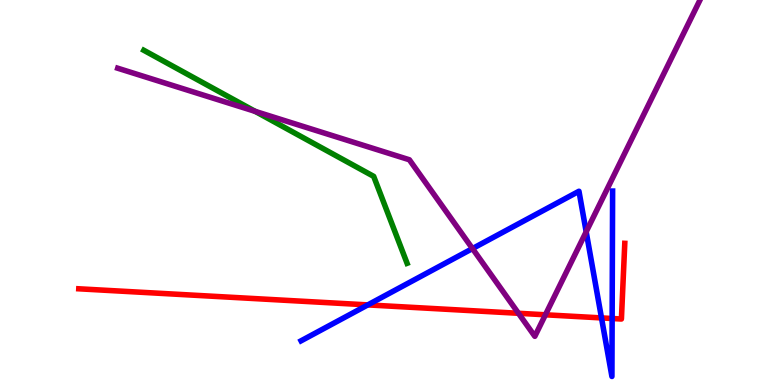[{'lines': ['blue', 'red'], 'intersections': [{'x': 4.75, 'y': 2.08}, {'x': 7.76, 'y': 1.74}, {'x': 7.9, 'y': 1.73}]}, {'lines': ['green', 'red'], 'intersections': []}, {'lines': ['purple', 'red'], 'intersections': [{'x': 6.69, 'y': 1.86}, {'x': 7.04, 'y': 1.82}]}, {'lines': ['blue', 'green'], 'intersections': []}, {'lines': ['blue', 'purple'], 'intersections': [{'x': 6.1, 'y': 3.54}, {'x': 7.56, 'y': 3.98}]}, {'lines': ['green', 'purple'], 'intersections': [{'x': 3.29, 'y': 7.11}]}]